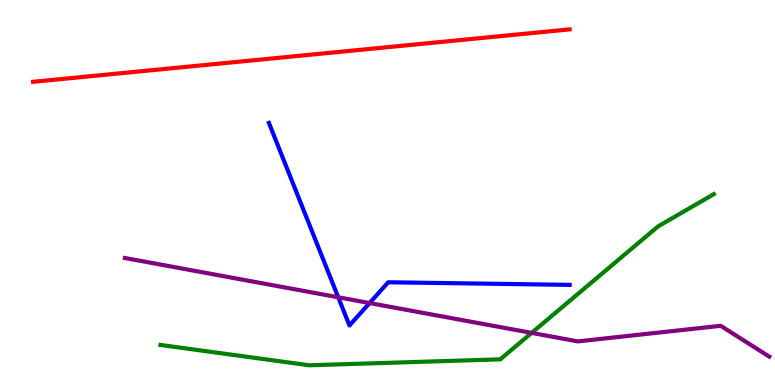[{'lines': ['blue', 'red'], 'intersections': []}, {'lines': ['green', 'red'], 'intersections': []}, {'lines': ['purple', 'red'], 'intersections': []}, {'lines': ['blue', 'green'], 'intersections': []}, {'lines': ['blue', 'purple'], 'intersections': [{'x': 4.36, 'y': 2.28}, {'x': 4.77, 'y': 2.13}]}, {'lines': ['green', 'purple'], 'intersections': [{'x': 6.86, 'y': 1.35}]}]